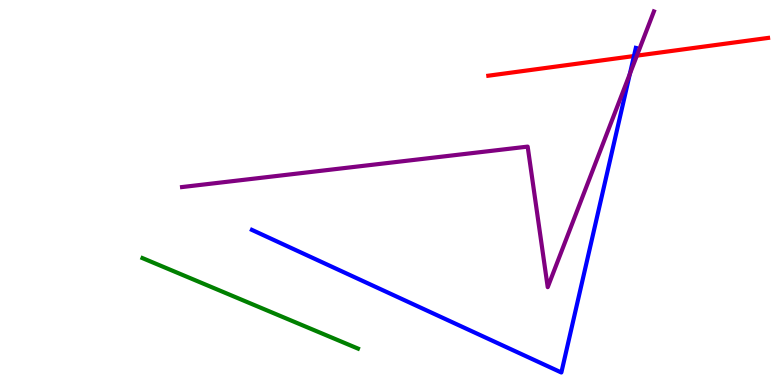[{'lines': ['blue', 'red'], 'intersections': [{'x': 8.18, 'y': 8.54}]}, {'lines': ['green', 'red'], 'intersections': []}, {'lines': ['purple', 'red'], 'intersections': [{'x': 8.22, 'y': 8.55}]}, {'lines': ['blue', 'green'], 'intersections': []}, {'lines': ['blue', 'purple'], 'intersections': [{'x': 8.13, 'y': 8.08}]}, {'lines': ['green', 'purple'], 'intersections': []}]